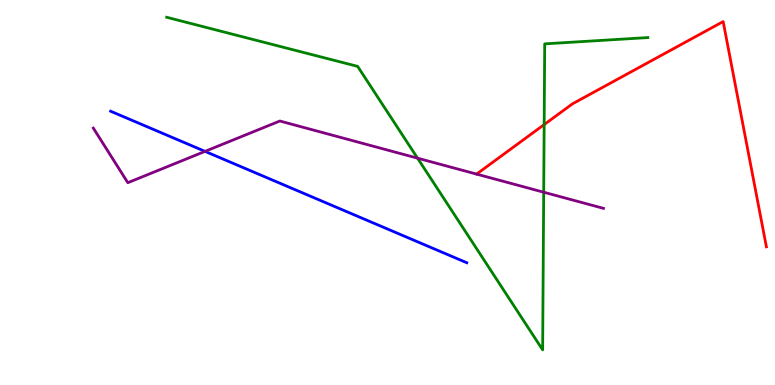[{'lines': ['blue', 'red'], 'intersections': []}, {'lines': ['green', 'red'], 'intersections': [{'x': 7.02, 'y': 6.76}]}, {'lines': ['purple', 'red'], 'intersections': []}, {'lines': ['blue', 'green'], 'intersections': []}, {'lines': ['blue', 'purple'], 'intersections': [{'x': 2.65, 'y': 6.07}]}, {'lines': ['green', 'purple'], 'intersections': [{'x': 5.39, 'y': 5.89}, {'x': 7.02, 'y': 5.01}]}]